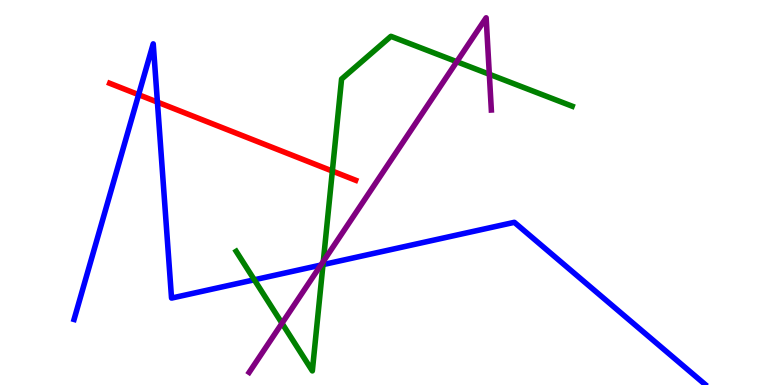[{'lines': ['blue', 'red'], 'intersections': [{'x': 1.79, 'y': 7.54}, {'x': 2.03, 'y': 7.35}]}, {'lines': ['green', 'red'], 'intersections': [{'x': 4.29, 'y': 5.56}]}, {'lines': ['purple', 'red'], 'intersections': []}, {'lines': ['blue', 'green'], 'intersections': [{'x': 3.28, 'y': 2.73}, {'x': 4.17, 'y': 3.13}]}, {'lines': ['blue', 'purple'], 'intersections': [{'x': 4.14, 'y': 3.11}]}, {'lines': ['green', 'purple'], 'intersections': [{'x': 3.64, 'y': 1.6}, {'x': 4.17, 'y': 3.21}, {'x': 5.89, 'y': 8.4}, {'x': 6.31, 'y': 8.07}]}]